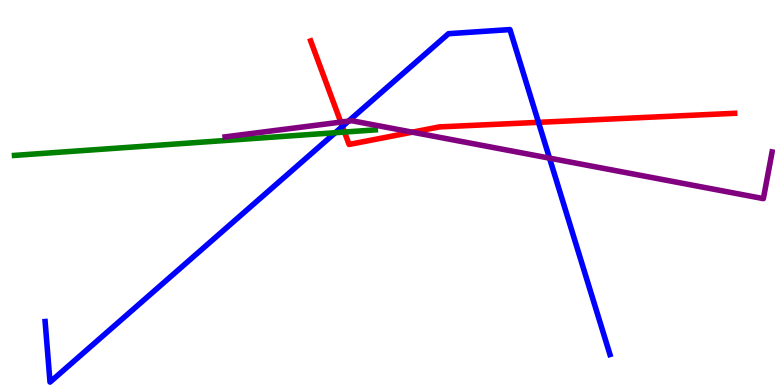[{'lines': ['blue', 'red'], 'intersections': [{'x': 4.42, 'y': 6.72}, {'x': 6.95, 'y': 6.82}]}, {'lines': ['green', 'red'], 'intersections': [{'x': 4.44, 'y': 6.57}]}, {'lines': ['purple', 'red'], 'intersections': [{'x': 4.4, 'y': 6.83}, {'x': 5.32, 'y': 6.57}]}, {'lines': ['blue', 'green'], 'intersections': [{'x': 4.33, 'y': 6.55}]}, {'lines': ['blue', 'purple'], 'intersections': [{'x': 4.5, 'y': 6.85}, {'x': 7.09, 'y': 5.89}]}, {'lines': ['green', 'purple'], 'intersections': []}]